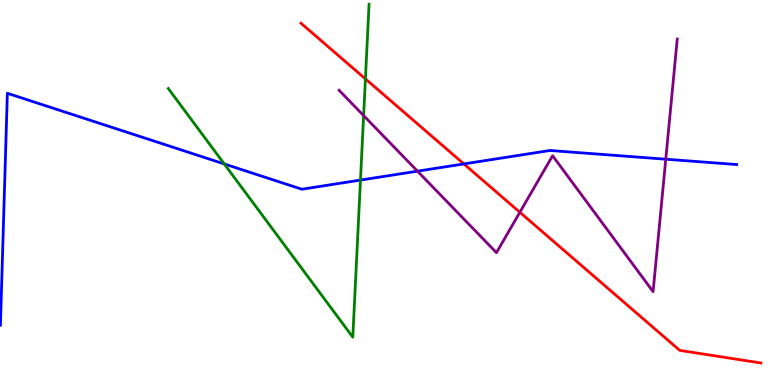[{'lines': ['blue', 'red'], 'intersections': [{'x': 5.99, 'y': 5.74}]}, {'lines': ['green', 'red'], 'intersections': [{'x': 4.72, 'y': 7.95}]}, {'lines': ['purple', 'red'], 'intersections': [{'x': 6.71, 'y': 4.49}]}, {'lines': ['blue', 'green'], 'intersections': [{'x': 2.89, 'y': 5.74}, {'x': 4.65, 'y': 5.32}]}, {'lines': ['blue', 'purple'], 'intersections': [{'x': 5.39, 'y': 5.55}, {'x': 8.59, 'y': 5.86}]}, {'lines': ['green', 'purple'], 'intersections': [{'x': 4.69, 'y': 7.0}]}]